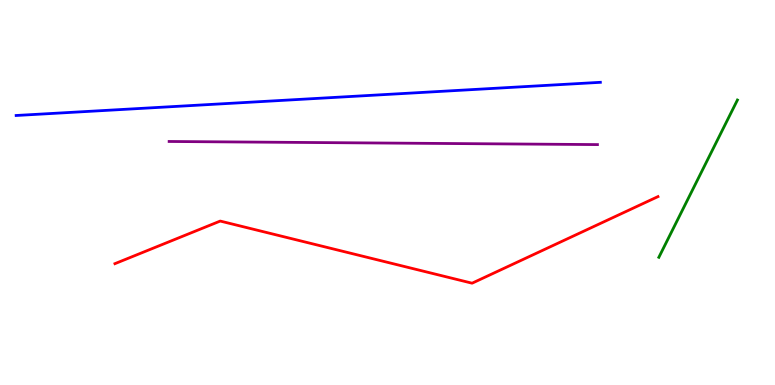[{'lines': ['blue', 'red'], 'intersections': []}, {'lines': ['green', 'red'], 'intersections': []}, {'lines': ['purple', 'red'], 'intersections': []}, {'lines': ['blue', 'green'], 'intersections': []}, {'lines': ['blue', 'purple'], 'intersections': []}, {'lines': ['green', 'purple'], 'intersections': []}]